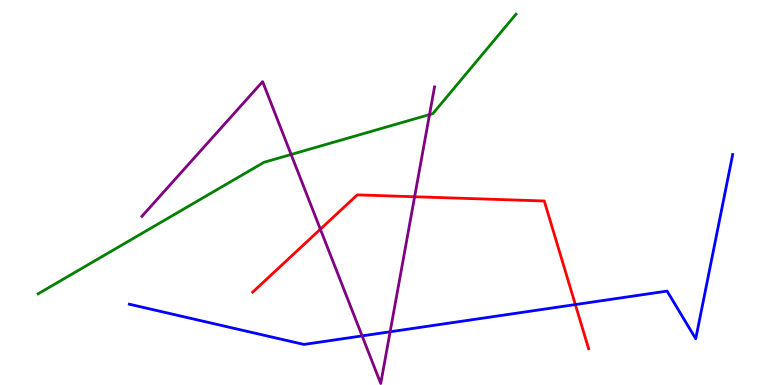[{'lines': ['blue', 'red'], 'intersections': [{'x': 7.42, 'y': 2.09}]}, {'lines': ['green', 'red'], 'intersections': []}, {'lines': ['purple', 'red'], 'intersections': [{'x': 4.13, 'y': 4.05}, {'x': 5.35, 'y': 4.89}]}, {'lines': ['blue', 'green'], 'intersections': []}, {'lines': ['blue', 'purple'], 'intersections': [{'x': 4.67, 'y': 1.28}, {'x': 5.03, 'y': 1.38}]}, {'lines': ['green', 'purple'], 'intersections': [{'x': 3.76, 'y': 5.99}, {'x': 5.54, 'y': 7.02}]}]